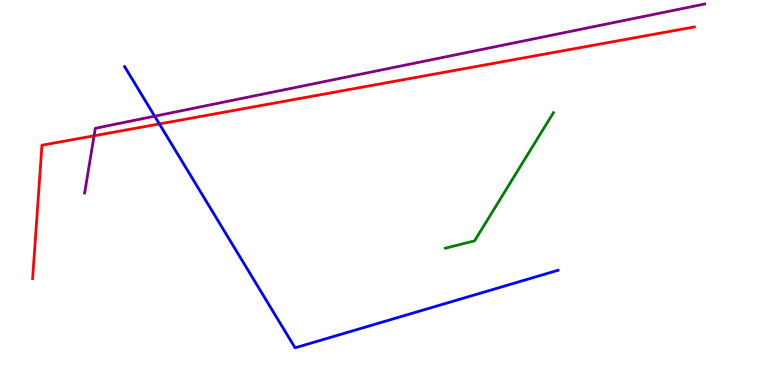[{'lines': ['blue', 'red'], 'intersections': [{'x': 2.06, 'y': 6.78}]}, {'lines': ['green', 'red'], 'intersections': []}, {'lines': ['purple', 'red'], 'intersections': [{'x': 1.21, 'y': 6.47}]}, {'lines': ['blue', 'green'], 'intersections': []}, {'lines': ['blue', 'purple'], 'intersections': [{'x': 2.0, 'y': 6.98}]}, {'lines': ['green', 'purple'], 'intersections': []}]